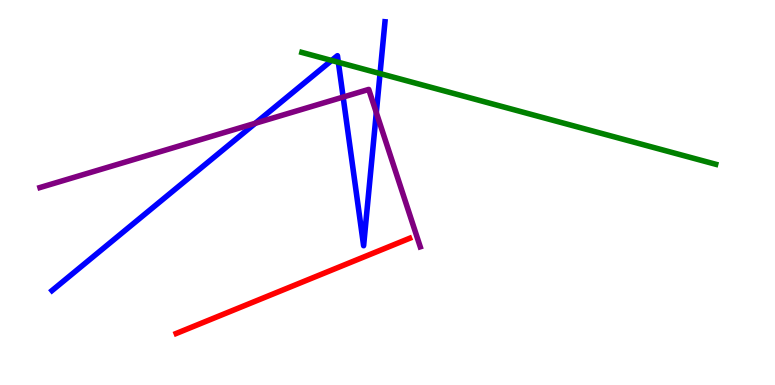[{'lines': ['blue', 'red'], 'intersections': []}, {'lines': ['green', 'red'], 'intersections': []}, {'lines': ['purple', 'red'], 'intersections': []}, {'lines': ['blue', 'green'], 'intersections': [{'x': 4.28, 'y': 8.43}, {'x': 4.37, 'y': 8.38}, {'x': 4.9, 'y': 8.09}]}, {'lines': ['blue', 'purple'], 'intersections': [{'x': 3.29, 'y': 6.8}, {'x': 4.43, 'y': 7.48}, {'x': 4.86, 'y': 7.08}]}, {'lines': ['green', 'purple'], 'intersections': []}]